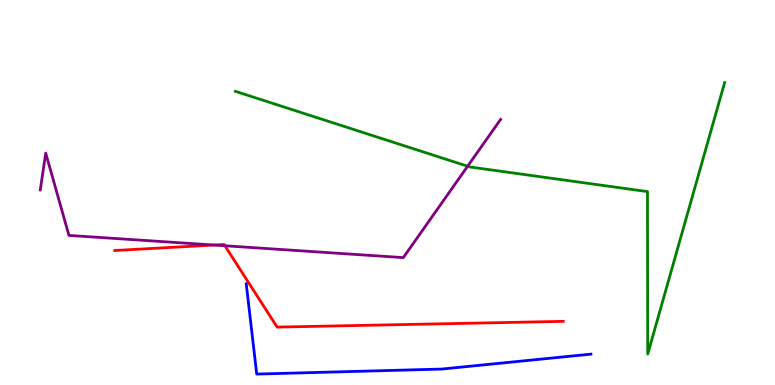[{'lines': ['blue', 'red'], 'intersections': []}, {'lines': ['green', 'red'], 'intersections': []}, {'lines': ['purple', 'red'], 'intersections': [{'x': 2.76, 'y': 3.64}, {'x': 2.9, 'y': 3.62}]}, {'lines': ['blue', 'green'], 'intersections': []}, {'lines': ['blue', 'purple'], 'intersections': []}, {'lines': ['green', 'purple'], 'intersections': [{'x': 6.03, 'y': 5.68}]}]